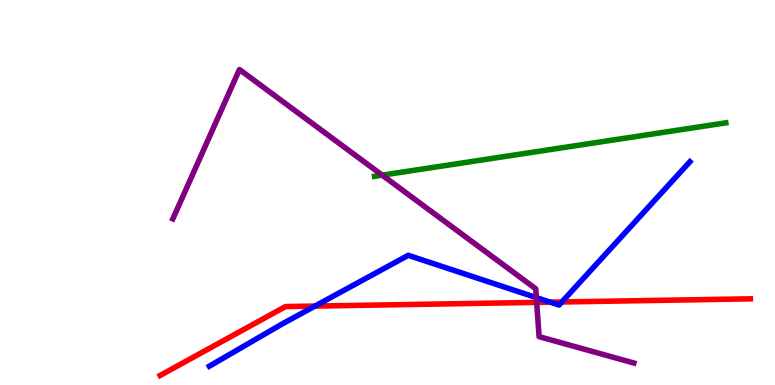[{'lines': ['blue', 'red'], 'intersections': [{'x': 4.06, 'y': 2.05}, {'x': 7.1, 'y': 2.15}, {'x': 7.25, 'y': 2.16}]}, {'lines': ['green', 'red'], 'intersections': []}, {'lines': ['purple', 'red'], 'intersections': [{'x': 6.92, 'y': 2.15}]}, {'lines': ['blue', 'green'], 'intersections': []}, {'lines': ['blue', 'purple'], 'intersections': [{'x': 6.92, 'y': 2.27}]}, {'lines': ['green', 'purple'], 'intersections': [{'x': 4.93, 'y': 5.45}]}]